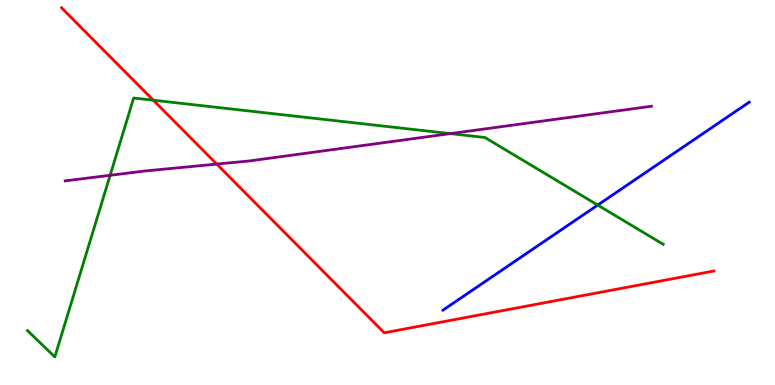[{'lines': ['blue', 'red'], 'intersections': []}, {'lines': ['green', 'red'], 'intersections': [{'x': 1.98, 'y': 7.4}]}, {'lines': ['purple', 'red'], 'intersections': [{'x': 2.8, 'y': 5.74}]}, {'lines': ['blue', 'green'], 'intersections': [{'x': 7.71, 'y': 4.67}]}, {'lines': ['blue', 'purple'], 'intersections': []}, {'lines': ['green', 'purple'], 'intersections': [{'x': 1.42, 'y': 5.45}, {'x': 5.81, 'y': 6.53}]}]